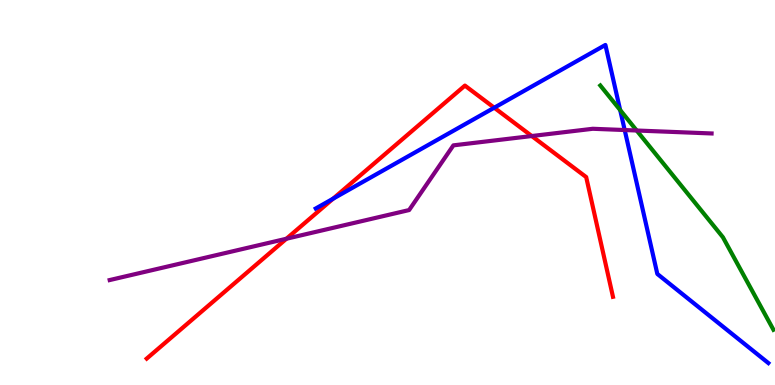[{'lines': ['blue', 'red'], 'intersections': [{'x': 4.3, 'y': 4.84}, {'x': 6.38, 'y': 7.2}]}, {'lines': ['green', 'red'], 'intersections': []}, {'lines': ['purple', 'red'], 'intersections': [{'x': 3.7, 'y': 3.8}, {'x': 6.86, 'y': 6.47}]}, {'lines': ['blue', 'green'], 'intersections': [{'x': 8.0, 'y': 7.14}]}, {'lines': ['blue', 'purple'], 'intersections': [{'x': 8.06, 'y': 6.62}]}, {'lines': ['green', 'purple'], 'intersections': [{'x': 8.22, 'y': 6.61}]}]